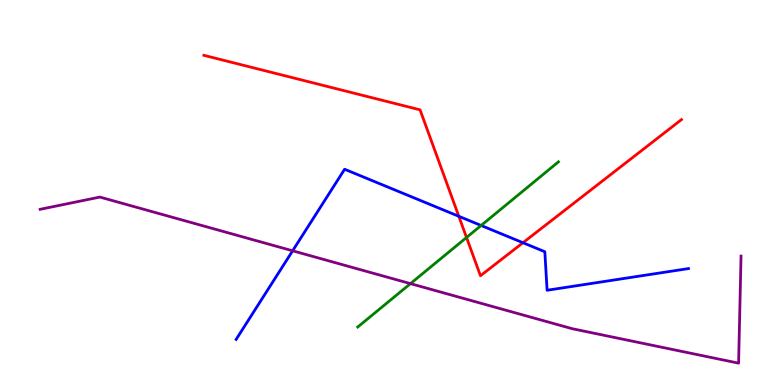[{'lines': ['blue', 'red'], 'intersections': [{'x': 5.92, 'y': 4.38}, {'x': 6.75, 'y': 3.7}]}, {'lines': ['green', 'red'], 'intersections': [{'x': 6.02, 'y': 3.83}]}, {'lines': ['purple', 'red'], 'intersections': []}, {'lines': ['blue', 'green'], 'intersections': [{'x': 6.21, 'y': 4.14}]}, {'lines': ['blue', 'purple'], 'intersections': [{'x': 3.78, 'y': 3.49}]}, {'lines': ['green', 'purple'], 'intersections': [{'x': 5.3, 'y': 2.63}]}]